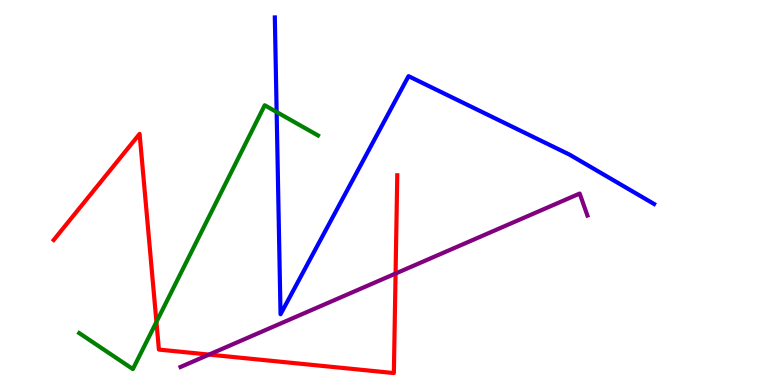[{'lines': ['blue', 'red'], 'intersections': []}, {'lines': ['green', 'red'], 'intersections': [{'x': 2.02, 'y': 1.64}]}, {'lines': ['purple', 'red'], 'intersections': [{'x': 2.7, 'y': 0.79}, {'x': 5.1, 'y': 2.9}]}, {'lines': ['blue', 'green'], 'intersections': [{'x': 3.57, 'y': 7.09}]}, {'lines': ['blue', 'purple'], 'intersections': []}, {'lines': ['green', 'purple'], 'intersections': []}]